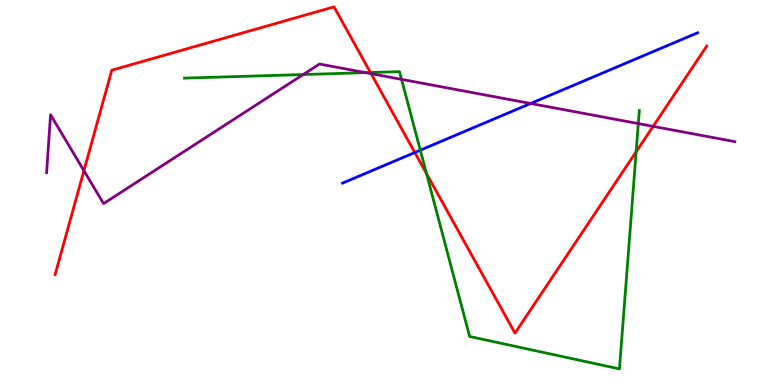[{'lines': ['blue', 'red'], 'intersections': [{'x': 5.35, 'y': 6.04}]}, {'lines': ['green', 'red'], 'intersections': [{'x': 4.78, 'y': 8.12}, {'x': 5.5, 'y': 5.49}, {'x': 8.21, 'y': 6.06}]}, {'lines': ['purple', 'red'], 'intersections': [{'x': 1.08, 'y': 5.57}, {'x': 4.79, 'y': 8.09}, {'x': 8.43, 'y': 6.72}]}, {'lines': ['blue', 'green'], 'intersections': [{'x': 5.42, 'y': 6.1}]}, {'lines': ['blue', 'purple'], 'intersections': [{'x': 6.85, 'y': 7.31}]}, {'lines': ['green', 'purple'], 'intersections': [{'x': 3.91, 'y': 8.06}, {'x': 4.72, 'y': 8.11}, {'x': 5.18, 'y': 7.94}, {'x': 8.24, 'y': 6.79}]}]